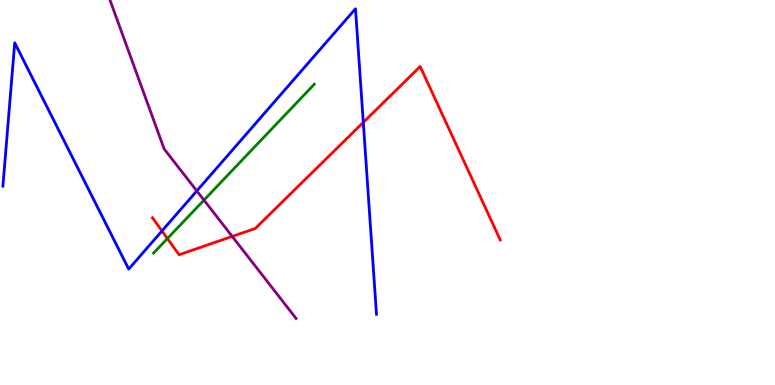[{'lines': ['blue', 'red'], 'intersections': [{'x': 2.09, 'y': 4.0}, {'x': 4.69, 'y': 6.82}]}, {'lines': ['green', 'red'], 'intersections': [{'x': 2.16, 'y': 3.8}]}, {'lines': ['purple', 'red'], 'intersections': [{'x': 3.0, 'y': 3.86}]}, {'lines': ['blue', 'green'], 'intersections': []}, {'lines': ['blue', 'purple'], 'intersections': [{'x': 2.54, 'y': 5.04}]}, {'lines': ['green', 'purple'], 'intersections': [{'x': 2.63, 'y': 4.8}]}]